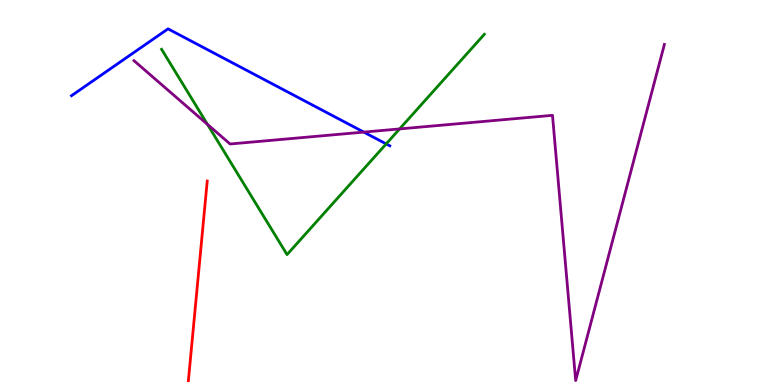[{'lines': ['blue', 'red'], 'intersections': []}, {'lines': ['green', 'red'], 'intersections': []}, {'lines': ['purple', 'red'], 'intersections': []}, {'lines': ['blue', 'green'], 'intersections': [{'x': 4.98, 'y': 6.26}]}, {'lines': ['blue', 'purple'], 'intersections': [{'x': 4.69, 'y': 6.57}]}, {'lines': ['green', 'purple'], 'intersections': [{'x': 2.68, 'y': 6.77}, {'x': 5.16, 'y': 6.65}]}]